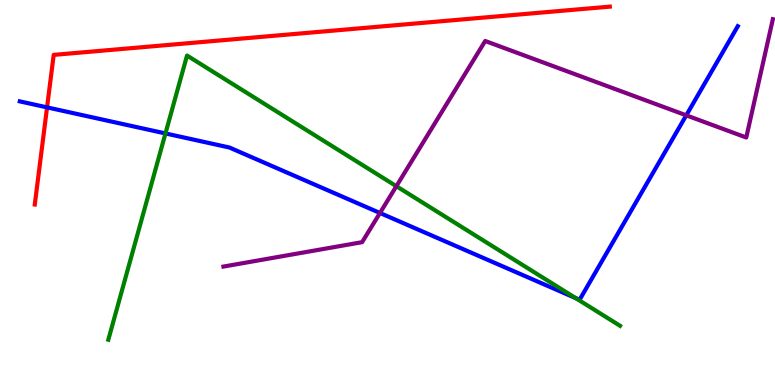[{'lines': ['blue', 'red'], 'intersections': [{'x': 0.607, 'y': 7.21}]}, {'lines': ['green', 'red'], 'intersections': []}, {'lines': ['purple', 'red'], 'intersections': []}, {'lines': ['blue', 'green'], 'intersections': [{'x': 2.13, 'y': 6.53}, {'x': 7.43, 'y': 2.26}]}, {'lines': ['blue', 'purple'], 'intersections': [{'x': 4.9, 'y': 4.47}, {'x': 8.85, 'y': 7.0}]}, {'lines': ['green', 'purple'], 'intersections': [{'x': 5.11, 'y': 5.16}]}]